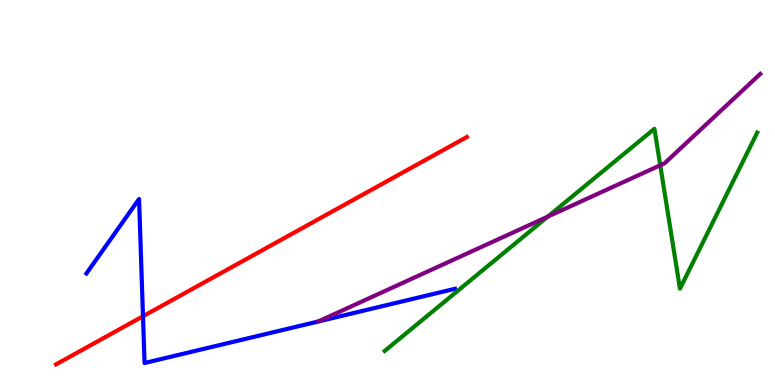[{'lines': ['blue', 'red'], 'intersections': [{'x': 1.85, 'y': 1.79}]}, {'lines': ['green', 'red'], 'intersections': []}, {'lines': ['purple', 'red'], 'intersections': []}, {'lines': ['blue', 'green'], 'intersections': []}, {'lines': ['blue', 'purple'], 'intersections': []}, {'lines': ['green', 'purple'], 'intersections': [{'x': 7.07, 'y': 4.37}, {'x': 8.52, 'y': 5.71}]}]